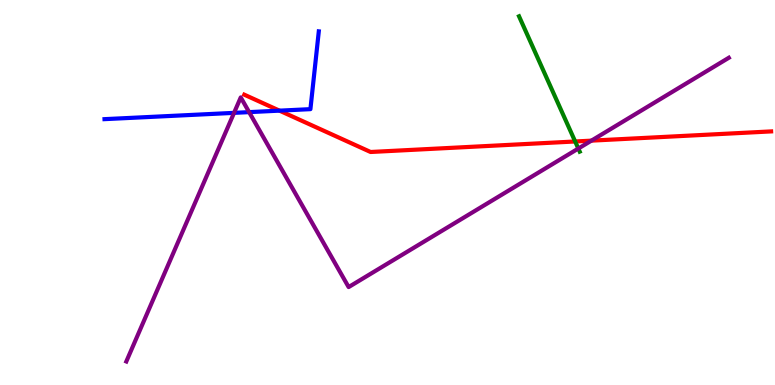[{'lines': ['blue', 'red'], 'intersections': [{'x': 3.61, 'y': 7.13}]}, {'lines': ['green', 'red'], 'intersections': [{'x': 7.42, 'y': 6.33}]}, {'lines': ['purple', 'red'], 'intersections': [{'x': 7.63, 'y': 6.35}]}, {'lines': ['blue', 'green'], 'intersections': []}, {'lines': ['blue', 'purple'], 'intersections': [{'x': 3.02, 'y': 7.07}, {'x': 3.21, 'y': 7.09}]}, {'lines': ['green', 'purple'], 'intersections': [{'x': 7.46, 'y': 6.14}]}]